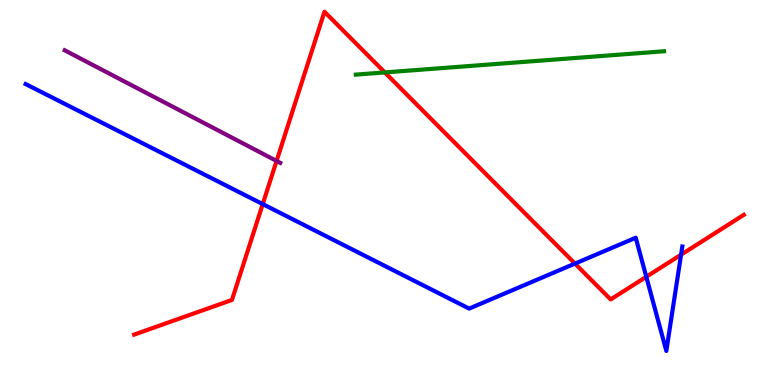[{'lines': ['blue', 'red'], 'intersections': [{'x': 3.39, 'y': 4.7}, {'x': 7.42, 'y': 3.15}, {'x': 8.34, 'y': 2.81}, {'x': 8.79, 'y': 3.38}]}, {'lines': ['green', 'red'], 'intersections': [{'x': 4.97, 'y': 8.12}]}, {'lines': ['purple', 'red'], 'intersections': [{'x': 3.57, 'y': 5.82}]}, {'lines': ['blue', 'green'], 'intersections': []}, {'lines': ['blue', 'purple'], 'intersections': []}, {'lines': ['green', 'purple'], 'intersections': []}]